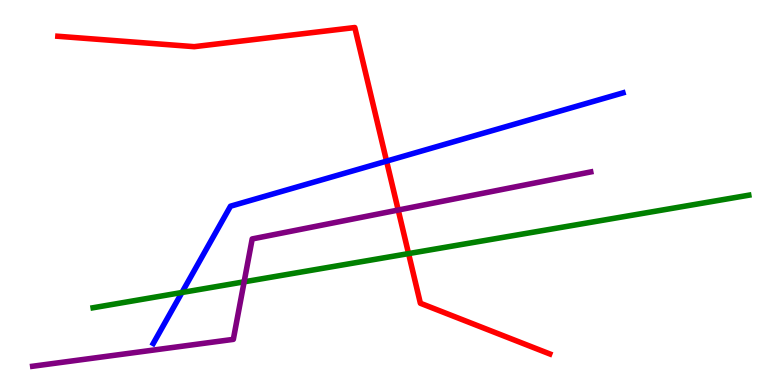[{'lines': ['blue', 'red'], 'intersections': [{'x': 4.99, 'y': 5.81}]}, {'lines': ['green', 'red'], 'intersections': [{'x': 5.27, 'y': 3.41}]}, {'lines': ['purple', 'red'], 'intersections': [{'x': 5.14, 'y': 4.54}]}, {'lines': ['blue', 'green'], 'intersections': [{'x': 2.35, 'y': 2.4}]}, {'lines': ['blue', 'purple'], 'intersections': []}, {'lines': ['green', 'purple'], 'intersections': [{'x': 3.15, 'y': 2.68}]}]